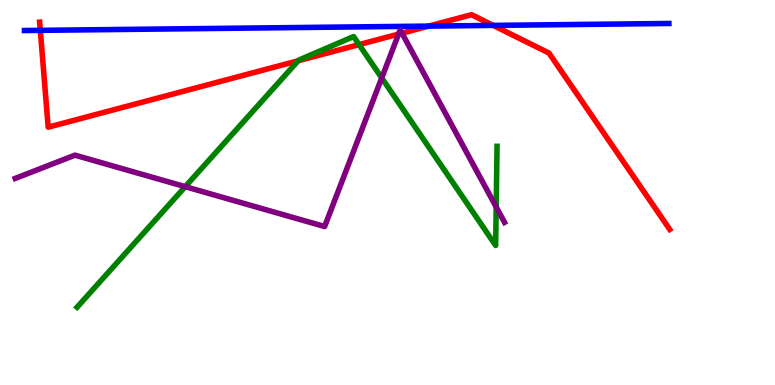[{'lines': ['blue', 'red'], 'intersections': [{'x': 0.52, 'y': 9.21}, {'x': 5.53, 'y': 9.32}, {'x': 6.36, 'y': 9.34}]}, {'lines': ['green', 'red'], 'intersections': [{'x': 3.85, 'y': 8.42}, {'x': 4.63, 'y': 8.84}]}, {'lines': ['purple', 'red'], 'intersections': [{'x': 5.14, 'y': 9.11}, {'x': 5.19, 'y': 9.14}]}, {'lines': ['blue', 'green'], 'intersections': []}, {'lines': ['blue', 'purple'], 'intersections': []}, {'lines': ['green', 'purple'], 'intersections': [{'x': 2.39, 'y': 5.15}, {'x': 4.93, 'y': 7.98}, {'x': 6.4, 'y': 4.62}]}]